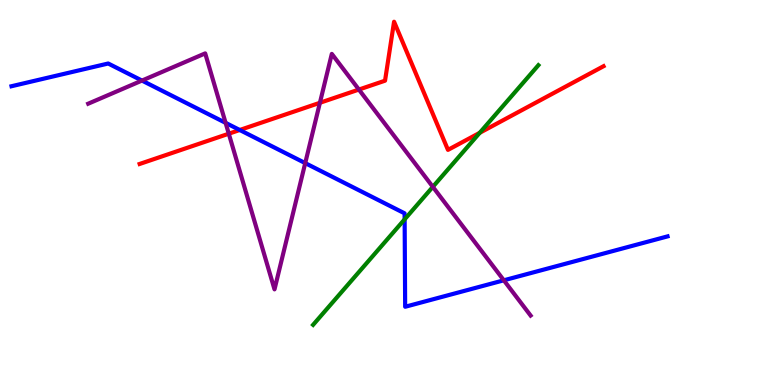[{'lines': ['blue', 'red'], 'intersections': [{'x': 3.09, 'y': 6.62}]}, {'lines': ['green', 'red'], 'intersections': [{'x': 6.19, 'y': 6.55}]}, {'lines': ['purple', 'red'], 'intersections': [{'x': 2.95, 'y': 6.53}, {'x': 4.13, 'y': 7.33}, {'x': 4.63, 'y': 7.67}]}, {'lines': ['blue', 'green'], 'intersections': [{'x': 5.22, 'y': 4.3}]}, {'lines': ['blue', 'purple'], 'intersections': [{'x': 1.83, 'y': 7.91}, {'x': 2.91, 'y': 6.81}, {'x': 3.94, 'y': 5.76}, {'x': 6.5, 'y': 2.72}]}, {'lines': ['green', 'purple'], 'intersections': [{'x': 5.58, 'y': 5.15}]}]